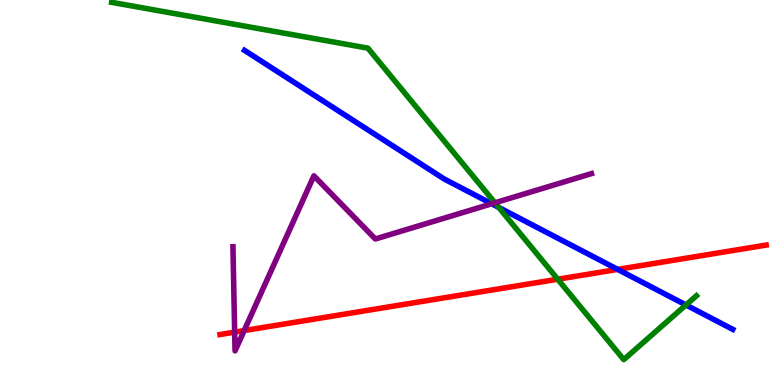[{'lines': ['blue', 'red'], 'intersections': [{'x': 7.97, 'y': 3.0}]}, {'lines': ['green', 'red'], 'intersections': [{'x': 7.2, 'y': 2.75}]}, {'lines': ['purple', 'red'], 'intersections': [{'x': 3.03, 'y': 1.37}, {'x': 3.15, 'y': 1.41}]}, {'lines': ['blue', 'green'], 'intersections': [{'x': 6.44, 'y': 4.61}, {'x': 8.85, 'y': 2.08}]}, {'lines': ['blue', 'purple'], 'intersections': [{'x': 6.35, 'y': 4.71}]}, {'lines': ['green', 'purple'], 'intersections': [{'x': 6.39, 'y': 4.73}]}]